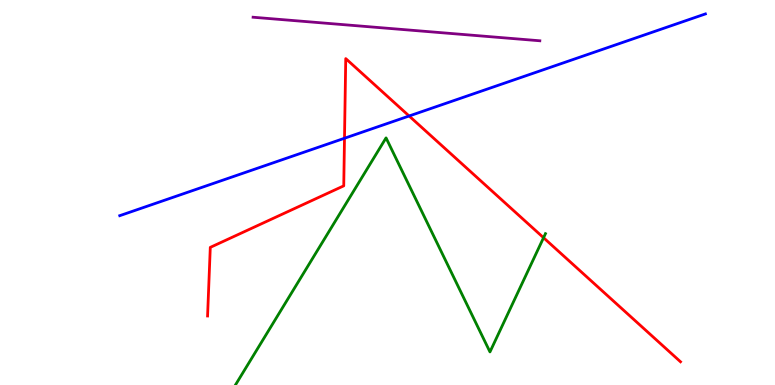[{'lines': ['blue', 'red'], 'intersections': [{'x': 4.45, 'y': 6.41}, {'x': 5.28, 'y': 6.99}]}, {'lines': ['green', 'red'], 'intersections': [{'x': 7.01, 'y': 3.83}]}, {'lines': ['purple', 'red'], 'intersections': []}, {'lines': ['blue', 'green'], 'intersections': []}, {'lines': ['blue', 'purple'], 'intersections': []}, {'lines': ['green', 'purple'], 'intersections': []}]